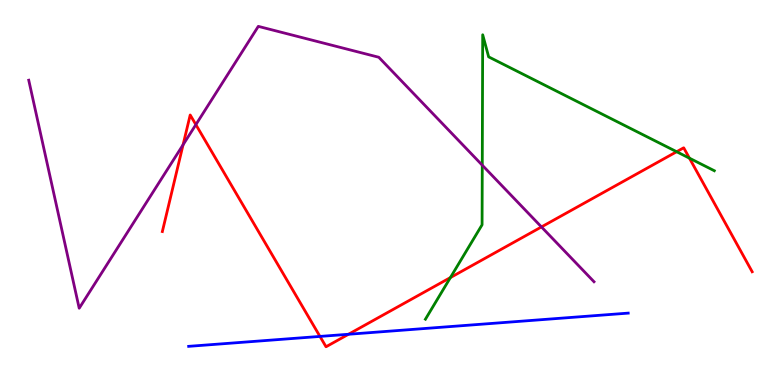[{'lines': ['blue', 'red'], 'intersections': [{'x': 4.13, 'y': 1.26}, {'x': 4.5, 'y': 1.32}]}, {'lines': ['green', 'red'], 'intersections': [{'x': 5.81, 'y': 2.79}, {'x': 8.73, 'y': 6.06}, {'x': 8.9, 'y': 5.89}]}, {'lines': ['purple', 'red'], 'intersections': [{'x': 2.36, 'y': 6.24}, {'x': 2.53, 'y': 6.76}, {'x': 6.99, 'y': 4.11}]}, {'lines': ['blue', 'green'], 'intersections': []}, {'lines': ['blue', 'purple'], 'intersections': []}, {'lines': ['green', 'purple'], 'intersections': [{'x': 6.22, 'y': 5.71}]}]